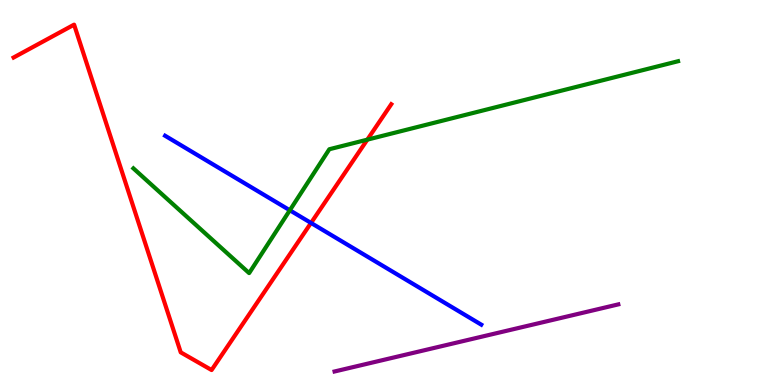[{'lines': ['blue', 'red'], 'intersections': [{'x': 4.01, 'y': 4.21}]}, {'lines': ['green', 'red'], 'intersections': [{'x': 4.74, 'y': 6.37}]}, {'lines': ['purple', 'red'], 'intersections': []}, {'lines': ['blue', 'green'], 'intersections': [{'x': 3.74, 'y': 4.54}]}, {'lines': ['blue', 'purple'], 'intersections': []}, {'lines': ['green', 'purple'], 'intersections': []}]